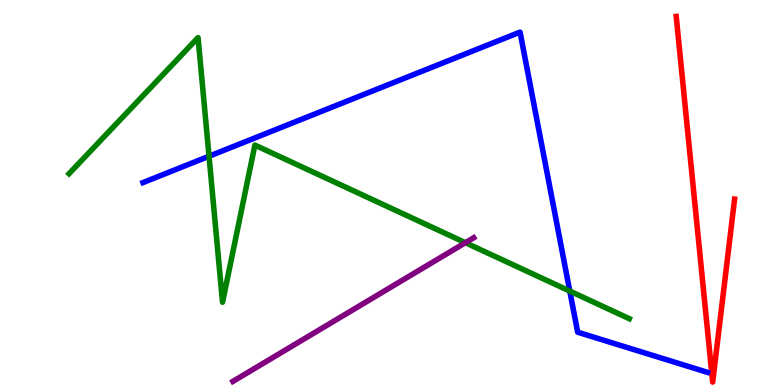[{'lines': ['blue', 'red'], 'intersections': []}, {'lines': ['green', 'red'], 'intersections': []}, {'lines': ['purple', 'red'], 'intersections': []}, {'lines': ['blue', 'green'], 'intersections': [{'x': 2.7, 'y': 5.94}, {'x': 7.35, 'y': 2.44}]}, {'lines': ['blue', 'purple'], 'intersections': []}, {'lines': ['green', 'purple'], 'intersections': [{'x': 6.01, 'y': 3.7}]}]